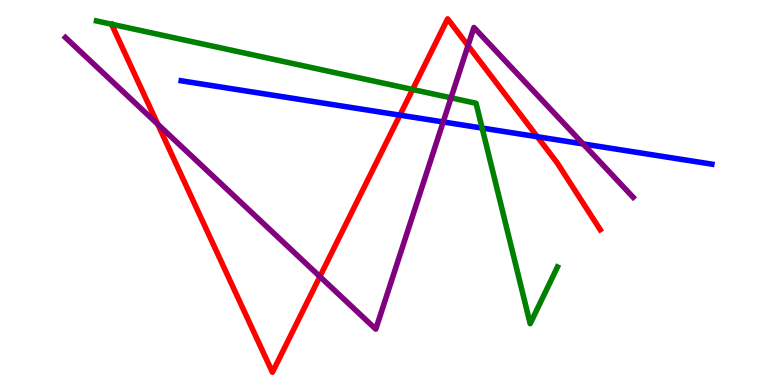[{'lines': ['blue', 'red'], 'intersections': [{'x': 5.16, 'y': 7.01}, {'x': 6.93, 'y': 6.45}]}, {'lines': ['green', 'red'], 'intersections': [{'x': 5.32, 'y': 7.68}]}, {'lines': ['purple', 'red'], 'intersections': [{'x': 2.04, 'y': 6.77}, {'x': 4.13, 'y': 2.82}, {'x': 6.04, 'y': 8.82}]}, {'lines': ['blue', 'green'], 'intersections': [{'x': 6.22, 'y': 6.67}]}, {'lines': ['blue', 'purple'], 'intersections': [{'x': 5.72, 'y': 6.83}, {'x': 7.52, 'y': 6.26}]}, {'lines': ['green', 'purple'], 'intersections': [{'x': 5.82, 'y': 7.46}]}]